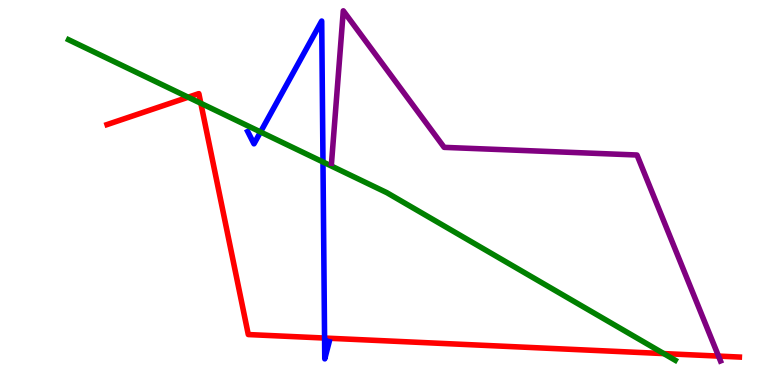[{'lines': ['blue', 'red'], 'intersections': [{'x': 4.19, 'y': 1.22}]}, {'lines': ['green', 'red'], 'intersections': [{'x': 2.43, 'y': 7.48}, {'x': 2.59, 'y': 7.32}, {'x': 8.56, 'y': 0.816}]}, {'lines': ['purple', 'red'], 'intersections': [{'x': 9.27, 'y': 0.751}]}, {'lines': ['blue', 'green'], 'intersections': [{'x': 3.36, 'y': 6.57}, {'x': 4.17, 'y': 5.79}]}, {'lines': ['blue', 'purple'], 'intersections': []}, {'lines': ['green', 'purple'], 'intersections': []}]